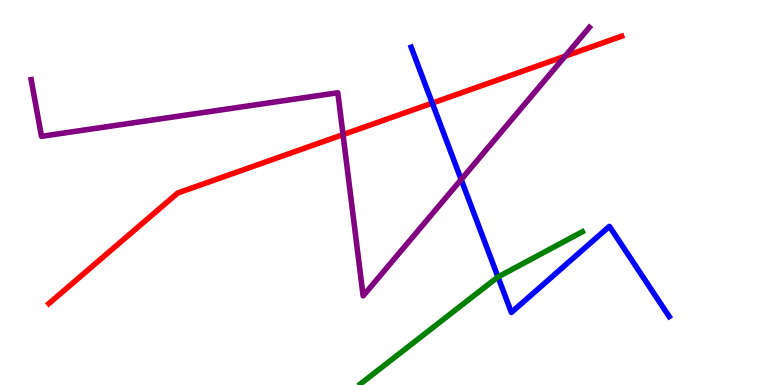[{'lines': ['blue', 'red'], 'intersections': [{'x': 5.58, 'y': 7.32}]}, {'lines': ['green', 'red'], 'intersections': []}, {'lines': ['purple', 'red'], 'intersections': [{'x': 4.43, 'y': 6.5}, {'x': 7.29, 'y': 8.54}]}, {'lines': ['blue', 'green'], 'intersections': [{'x': 6.43, 'y': 2.81}]}, {'lines': ['blue', 'purple'], 'intersections': [{'x': 5.95, 'y': 5.34}]}, {'lines': ['green', 'purple'], 'intersections': []}]